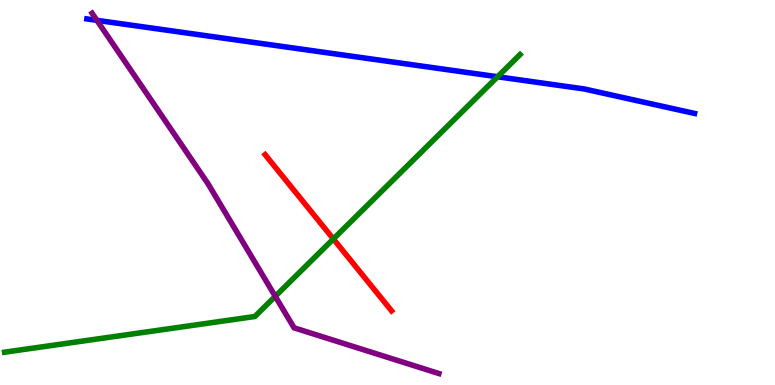[{'lines': ['blue', 'red'], 'intersections': []}, {'lines': ['green', 'red'], 'intersections': [{'x': 4.3, 'y': 3.79}]}, {'lines': ['purple', 'red'], 'intersections': []}, {'lines': ['blue', 'green'], 'intersections': [{'x': 6.42, 'y': 8.01}]}, {'lines': ['blue', 'purple'], 'intersections': [{'x': 1.25, 'y': 9.47}]}, {'lines': ['green', 'purple'], 'intersections': [{'x': 3.55, 'y': 2.3}]}]